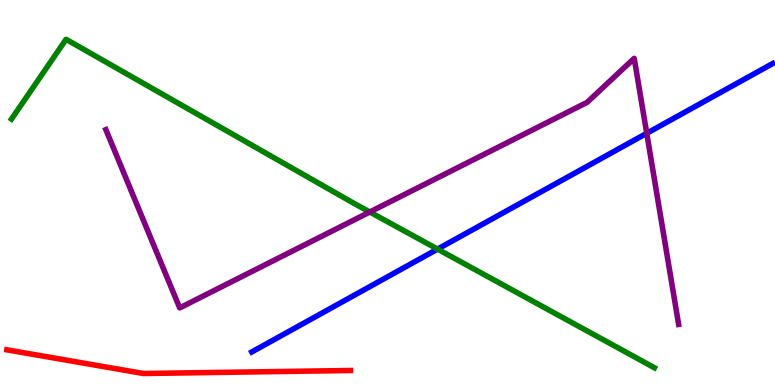[{'lines': ['blue', 'red'], 'intersections': []}, {'lines': ['green', 'red'], 'intersections': []}, {'lines': ['purple', 'red'], 'intersections': []}, {'lines': ['blue', 'green'], 'intersections': [{'x': 5.65, 'y': 3.53}]}, {'lines': ['blue', 'purple'], 'intersections': [{'x': 8.34, 'y': 6.54}]}, {'lines': ['green', 'purple'], 'intersections': [{'x': 4.77, 'y': 4.49}]}]